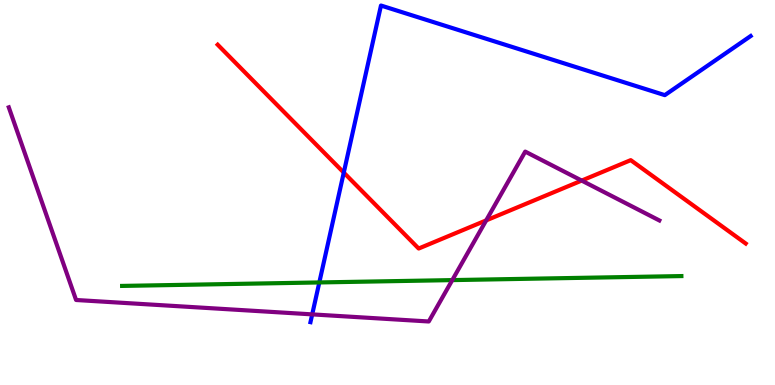[{'lines': ['blue', 'red'], 'intersections': [{'x': 4.44, 'y': 5.52}]}, {'lines': ['green', 'red'], 'intersections': []}, {'lines': ['purple', 'red'], 'intersections': [{'x': 6.27, 'y': 4.28}, {'x': 7.51, 'y': 5.31}]}, {'lines': ['blue', 'green'], 'intersections': [{'x': 4.12, 'y': 2.66}]}, {'lines': ['blue', 'purple'], 'intersections': [{'x': 4.03, 'y': 1.83}]}, {'lines': ['green', 'purple'], 'intersections': [{'x': 5.84, 'y': 2.72}]}]